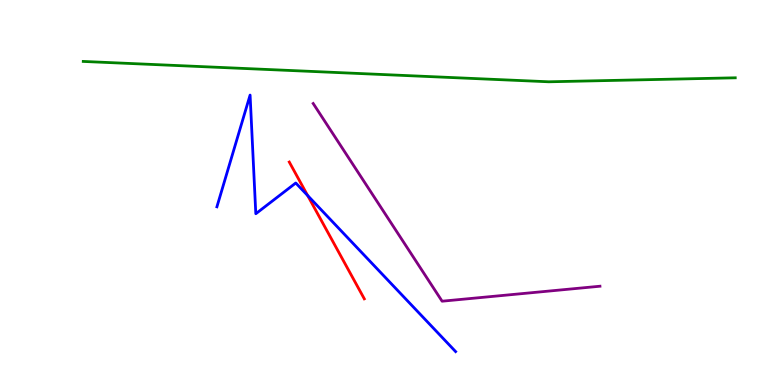[{'lines': ['blue', 'red'], 'intersections': [{'x': 3.97, 'y': 4.92}]}, {'lines': ['green', 'red'], 'intersections': []}, {'lines': ['purple', 'red'], 'intersections': []}, {'lines': ['blue', 'green'], 'intersections': []}, {'lines': ['blue', 'purple'], 'intersections': []}, {'lines': ['green', 'purple'], 'intersections': []}]